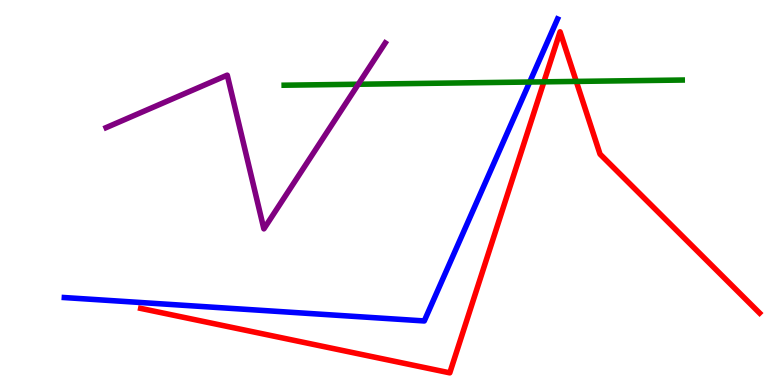[{'lines': ['blue', 'red'], 'intersections': []}, {'lines': ['green', 'red'], 'intersections': [{'x': 7.02, 'y': 7.87}, {'x': 7.44, 'y': 7.89}]}, {'lines': ['purple', 'red'], 'intersections': []}, {'lines': ['blue', 'green'], 'intersections': [{'x': 6.84, 'y': 7.87}]}, {'lines': ['blue', 'purple'], 'intersections': []}, {'lines': ['green', 'purple'], 'intersections': [{'x': 4.62, 'y': 7.81}]}]